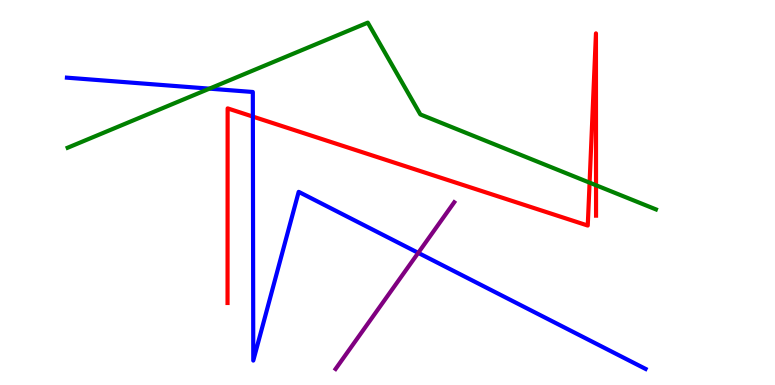[{'lines': ['blue', 'red'], 'intersections': [{'x': 3.26, 'y': 6.97}]}, {'lines': ['green', 'red'], 'intersections': [{'x': 7.61, 'y': 5.26}, {'x': 7.69, 'y': 5.19}]}, {'lines': ['purple', 'red'], 'intersections': []}, {'lines': ['blue', 'green'], 'intersections': [{'x': 2.7, 'y': 7.7}]}, {'lines': ['blue', 'purple'], 'intersections': [{'x': 5.4, 'y': 3.43}]}, {'lines': ['green', 'purple'], 'intersections': []}]